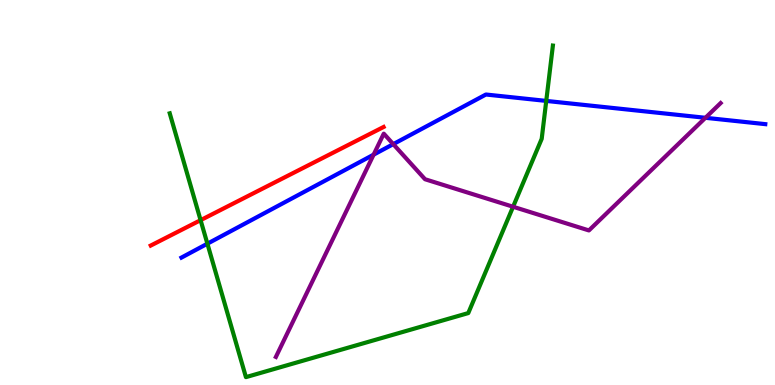[{'lines': ['blue', 'red'], 'intersections': []}, {'lines': ['green', 'red'], 'intersections': [{'x': 2.59, 'y': 4.28}]}, {'lines': ['purple', 'red'], 'intersections': []}, {'lines': ['blue', 'green'], 'intersections': [{'x': 2.68, 'y': 3.67}, {'x': 7.05, 'y': 7.38}]}, {'lines': ['blue', 'purple'], 'intersections': [{'x': 4.82, 'y': 5.98}, {'x': 5.07, 'y': 6.26}, {'x': 9.1, 'y': 6.94}]}, {'lines': ['green', 'purple'], 'intersections': [{'x': 6.62, 'y': 4.63}]}]